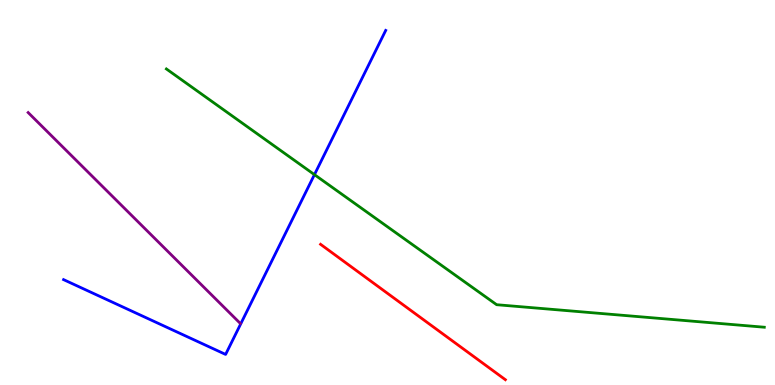[{'lines': ['blue', 'red'], 'intersections': []}, {'lines': ['green', 'red'], 'intersections': []}, {'lines': ['purple', 'red'], 'intersections': []}, {'lines': ['blue', 'green'], 'intersections': [{'x': 4.06, 'y': 5.46}]}, {'lines': ['blue', 'purple'], 'intersections': []}, {'lines': ['green', 'purple'], 'intersections': []}]